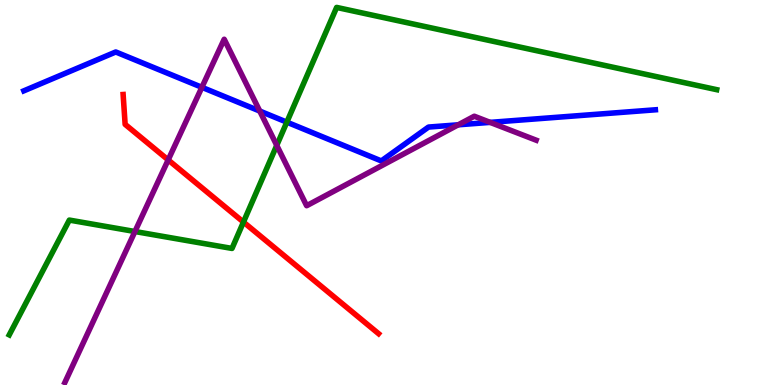[{'lines': ['blue', 'red'], 'intersections': []}, {'lines': ['green', 'red'], 'intersections': [{'x': 3.14, 'y': 4.23}]}, {'lines': ['purple', 'red'], 'intersections': [{'x': 2.17, 'y': 5.85}]}, {'lines': ['blue', 'green'], 'intersections': [{'x': 3.7, 'y': 6.83}]}, {'lines': ['blue', 'purple'], 'intersections': [{'x': 2.6, 'y': 7.73}, {'x': 3.35, 'y': 7.12}, {'x': 5.91, 'y': 6.76}, {'x': 6.32, 'y': 6.82}]}, {'lines': ['green', 'purple'], 'intersections': [{'x': 1.74, 'y': 3.99}, {'x': 3.57, 'y': 6.22}]}]